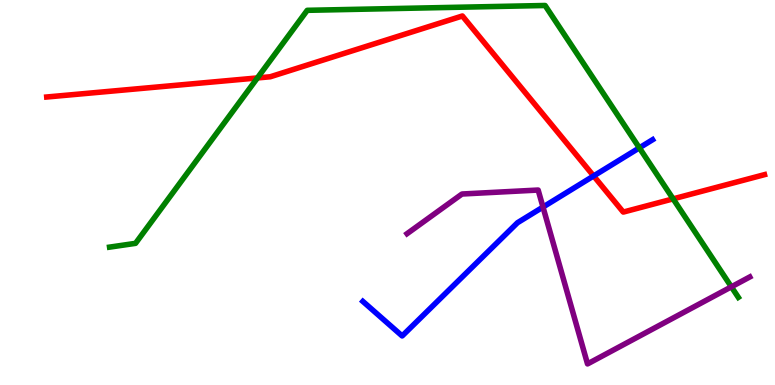[{'lines': ['blue', 'red'], 'intersections': [{'x': 7.66, 'y': 5.43}]}, {'lines': ['green', 'red'], 'intersections': [{'x': 3.32, 'y': 7.98}, {'x': 8.69, 'y': 4.83}]}, {'lines': ['purple', 'red'], 'intersections': []}, {'lines': ['blue', 'green'], 'intersections': [{'x': 8.25, 'y': 6.16}]}, {'lines': ['blue', 'purple'], 'intersections': [{'x': 7.01, 'y': 4.62}]}, {'lines': ['green', 'purple'], 'intersections': [{'x': 9.44, 'y': 2.55}]}]